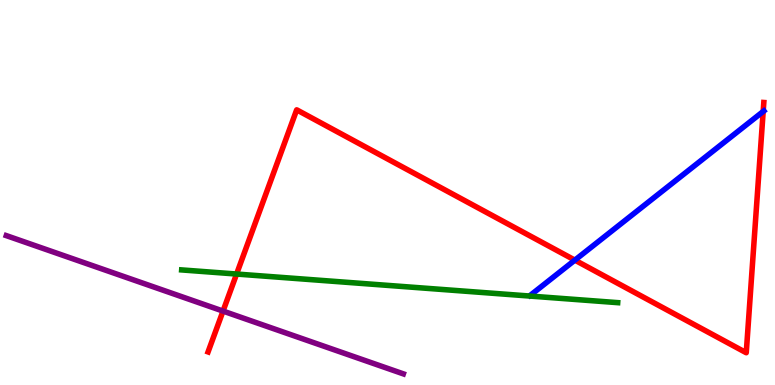[{'lines': ['blue', 'red'], 'intersections': [{'x': 7.42, 'y': 3.24}, {'x': 9.85, 'y': 7.1}]}, {'lines': ['green', 'red'], 'intersections': [{'x': 3.05, 'y': 2.88}]}, {'lines': ['purple', 'red'], 'intersections': [{'x': 2.88, 'y': 1.92}]}, {'lines': ['blue', 'green'], 'intersections': []}, {'lines': ['blue', 'purple'], 'intersections': []}, {'lines': ['green', 'purple'], 'intersections': []}]